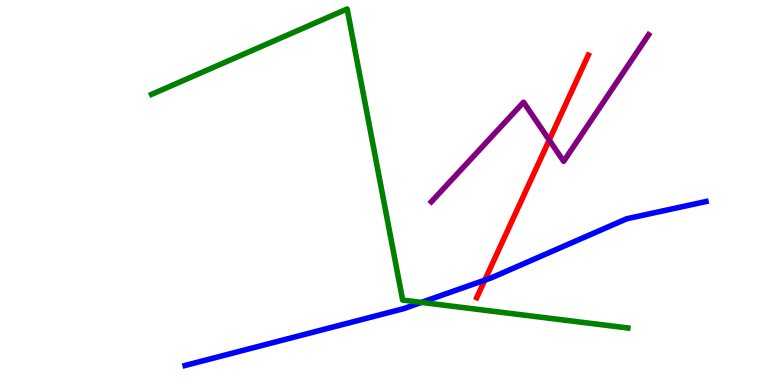[{'lines': ['blue', 'red'], 'intersections': [{'x': 6.26, 'y': 2.72}]}, {'lines': ['green', 'red'], 'intersections': []}, {'lines': ['purple', 'red'], 'intersections': [{'x': 7.09, 'y': 6.36}]}, {'lines': ['blue', 'green'], 'intersections': [{'x': 5.44, 'y': 2.15}]}, {'lines': ['blue', 'purple'], 'intersections': []}, {'lines': ['green', 'purple'], 'intersections': []}]